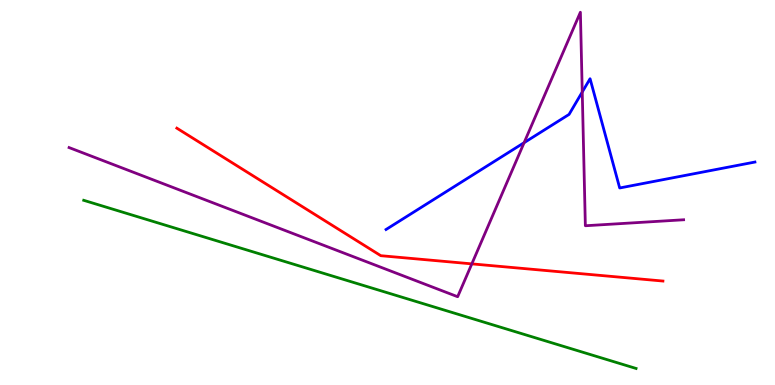[{'lines': ['blue', 'red'], 'intersections': []}, {'lines': ['green', 'red'], 'intersections': []}, {'lines': ['purple', 'red'], 'intersections': [{'x': 6.09, 'y': 3.15}]}, {'lines': ['blue', 'green'], 'intersections': []}, {'lines': ['blue', 'purple'], 'intersections': [{'x': 6.76, 'y': 6.29}, {'x': 7.51, 'y': 7.61}]}, {'lines': ['green', 'purple'], 'intersections': []}]